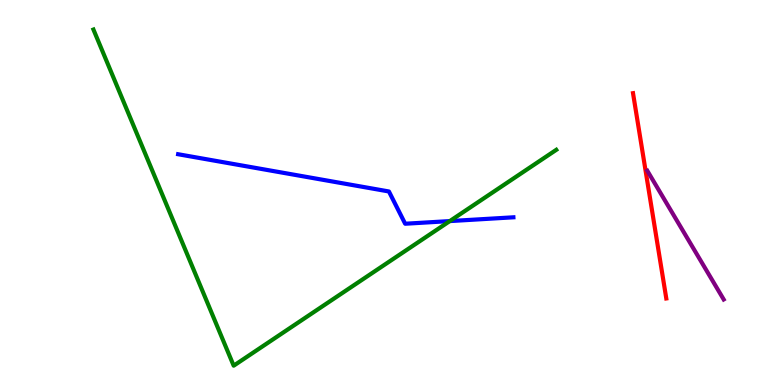[{'lines': ['blue', 'red'], 'intersections': []}, {'lines': ['green', 'red'], 'intersections': []}, {'lines': ['purple', 'red'], 'intersections': []}, {'lines': ['blue', 'green'], 'intersections': [{'x': 5.8, 'y': 4.26}]}, {'lines': ['blue', 'purple'], 'intersections': []}, {'lines': ['green', 'purple'], 'intersections': []}]